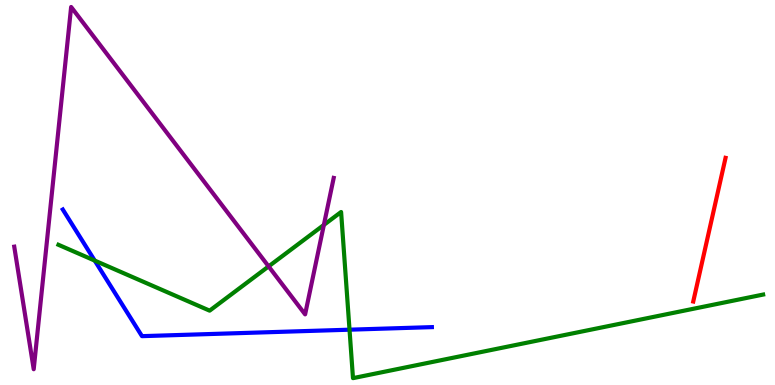[{'lines': ['blue', 'red'], 'intersections': []}, {'lines': ['green', 'red'], 'intersections': []}, {'lines': ['purple', 'red'], 'intersections': []}, {'lines': ['blue', 'green'], 'intersections': [{'x': 1.22, 'y': 3.23}, {'x': 4.51, 'y': 1.44}]}, {'lines': ['blue', 'purple'], 'intersections': []}, {'lines': ['green', 'purple'], 'intersections': [{'x': 3.47, 'y': 3.08}, {'x': 4.18, 'y': 4.16}]}]